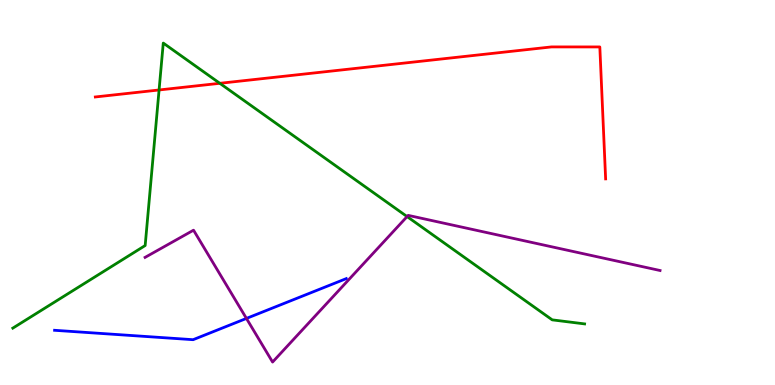[{'lines': ['blue', 'red'], 'intersections': []}, {'lines': ['green', 'red'], 'intersections': [{'x': 2.05, 'y': 7.66}, {'x': 2.84, 'y': 7.84}]}, {'lines': ['purple', 'red'], 'intersections': []}, {'lines': ['blue', 'green'], 'intersections': []}, {'lines': ['blue', 'purple'], 'intersections': [{'x': 3.18, 'y': 1.73}]}, {'lines': ['green', 'purple'], 'intersections': [{'x': 5.25, 'y': 4.37}]}]